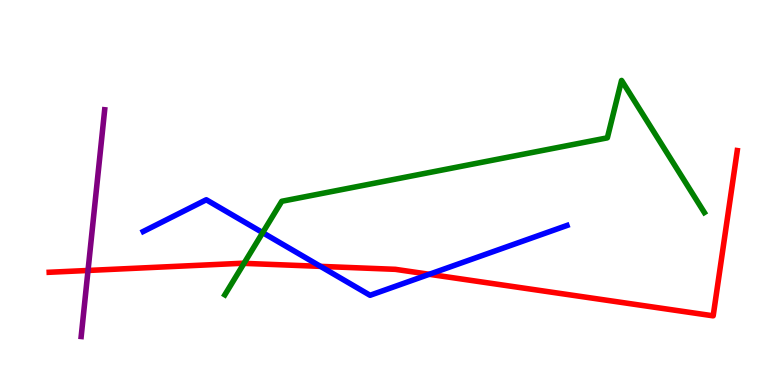[{'lines': ['blue', 'red'], 'intersections': [{'x': 4.14, 'y': 3.08}, {'x': 5.54, 'y': 2.88}]}, {'lines': ['green', 'red'], 'intersections': [{'x': 3.15, 'y': 3.16}]}, {'lines': ['purple', 'red'], 'intersections': [{'x': 1.14, 'y': 2.97}]}, {'lines': ['blue', 'green'], 'intersections': [{'x': 3.39, 'y': 3.96}]}, {'lines': ['blue', 'purple'], 'intersections': []}, {'lines': ['green', 'purple'], 'intersections': []}]